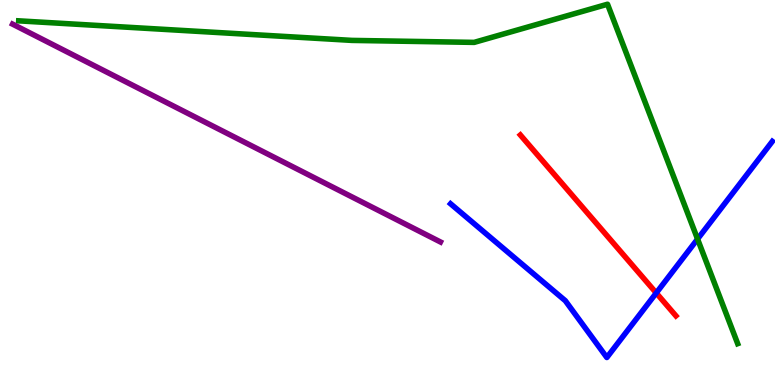[{'lines': ['blue', 'red'], 'intersections': [{'x': 8.47, 'y': 2.39}]}, {'lines': ['green', 'red'], 'intersections': []}, {'lines': ['purple', 'red'], 'intersections': []}, {'lines': ['blue', 'green'], 'intersections': [{'x': 9.0, 'y': 3.79}]}, {'lines': ['blue', 'purple'], 'intersections': []}, {'lines': ['green', 'purple'], 'intersections': []}]